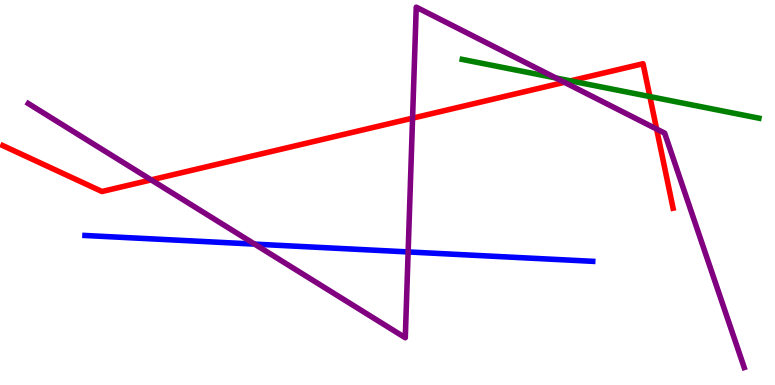[{'lines': ['blue', 'red'], 'intersections': []}, {'lines': ['green', 'red'], 'intersections': [{'x': 7.36, 'y': 7.9}, {'x': 8.39, 'y': 7.49}]}, {'lines': ['purple', 'red'], 'intersections': [{'x': 1.95, 'y': 5.33}, {'x': 5.32, 'y': 6.93}, {'x': 7.28, 'y': 7.86}, {'x': 8.47, 'y': 6.65}]}, {'lines': ['blue', 'green'], 'intersections': []}, {'lines': ['blue', 'purple'], 'intersections': [{'x': 3.29, 'y': 3.66}, {'x': 5.27, 'y': 3.46}]}, {'lines': ['green', 'purple'], 'intersections': [{'x': 7.17, 'y': 7.98}]}]